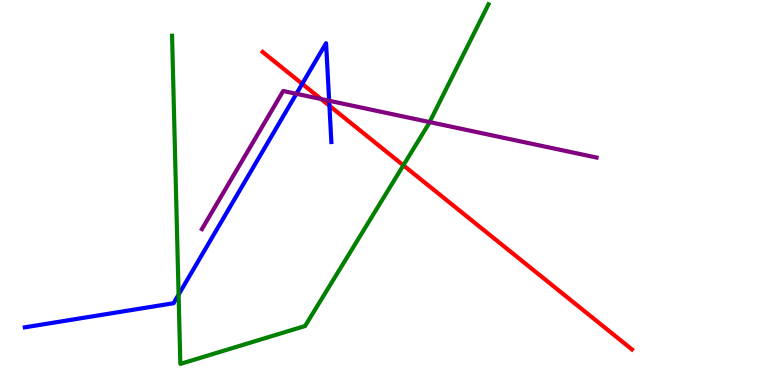[{'lines': ['blue', 'red'], 'intersections': [{'x': 3.9, 'y': 7.82}, {'x': 4.25, 'y': 7.25}]}, {'lines': ['green', 'red'], 'intersections': [{'x': 5.2, 'y': 5.71}]}, {'lines': ['purple', 'red'], 'intersections': [{'x': 4.14, 'y': 7.43}]}, {'lines': ['blue', 'green'], 'intersections': [{'x': 2.3, 'y': 2.35}]}, {'lines': ['blue', 'purple'], 'intersections': [{'x': 3.82, 'y': 7.56}, {'x': 4.25, 'y': 7.38}]}, {'lines': ['green', 'purple'], 'intersections': [{'x': 5.54, 'y': 6.83}]}]